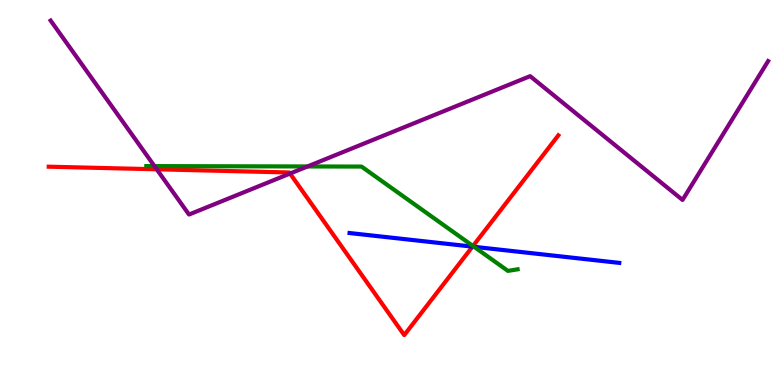[{'lines': ['blue', 'red'], 'intersections': [{'x': 6.1, 'y': 3.59}]}, {'lines': ['green', 'red'], 'intersections': [{'x': 6.1, 'y': 3.61}]}, {'lines': ['purple', 'red'], 'intersections': [{'x': 2.02, 'y': 5.6}, {'x': 3.74, 'y': 5.49}]}, {'lines': ['blue', 'green'], 'intersections': [{'x': 6.12, 'y': 3.59}]}, {'lines': ['blue', 'purple'], 'intersections': []}, {'lines': ['green', 'purple'], 'intersections': [{'x': 1.99, 'y': 5.69}, {'x': 3.97, 'y': 5.68}]}]